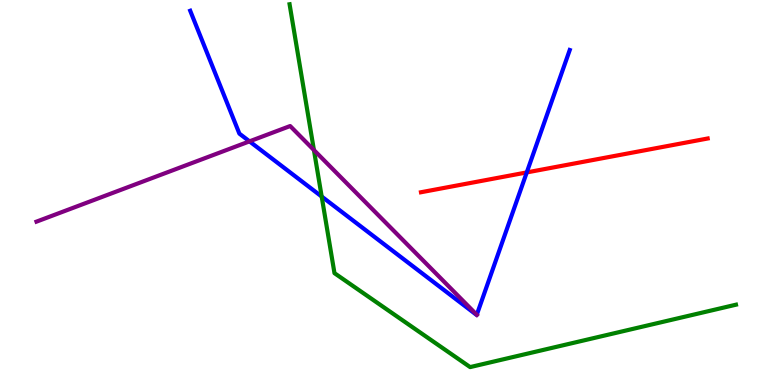[{'lines': ['blue', 'red'], 'intersections': [{'x': 6.8, 'y': 5.52}]}, {'lines': ['green', 'red'], 'intersections': []}, {'lines': ['purple', 'red'], 'intersections': []}, {'lines': ['blue', 'green'], 'intersections': [{'x': 4.15, 'y': 4.9}]}, {'lines': ['blue', 'purple'], 'intersections': [{'x': 3.22, 'y': 6.33}, {'x': 6.15, 'y': 1.82}]}, {'lines': ['green', 'purple'], 'intersections': [{'x': 4.05, 'y': 6.1}]}]